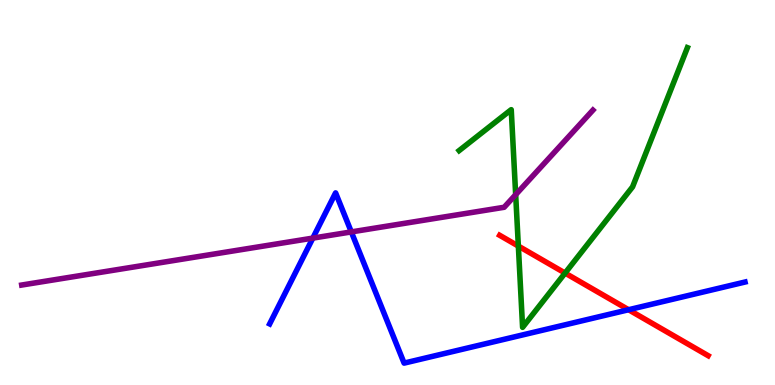[{'lines': ['blue', 'red'], 'intersections': [{'x': 8.11, 'y': 1.96}]}, {'lines': ['green', 'red'], 'intersections': [{'x': 6.69, 'y': 3.61}, {'x': 7.29, 'y': 2.91}]}, {'lines': ['purple', 'red'], 'intersections': []}, {'lines': ['blue', 'green'], 'intersections': []}, {'lines': ['blue', 'purple'], 'intersections': [{'x': 4.04, 'y': 3.82}, {'x': 4.53, 'y': 3.98}]}, {'lines': ['green', 'purple'], 'intersections': [{'x': 6.65, 'y': 4.94}]}]